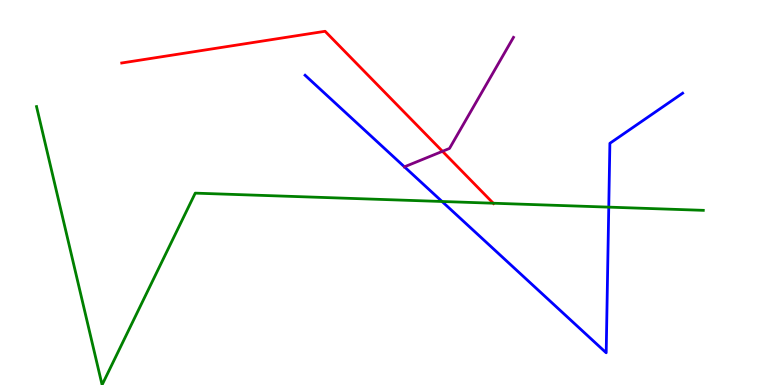[{'lines': ['blue', 'red'], 'intersections': []}, {'lines': ['green', 'red'], 'intersections': [{'x': 6.36, 'y': 4.72}]}, {'lines': ['purple', 'red'], 'intersections': [{'x': 5.71, 'y': 6.07}]}, {'lines': ['blue', 'green'], 'intersections': [{'x': 5.7, 'y': 4.77}, {'x': 7.85, 'y': 4.62}]}, {'lines': ['blue', 'purple'], 'intersections': []}, {'lines': ['green', 'purple'], 'intersections': []}]